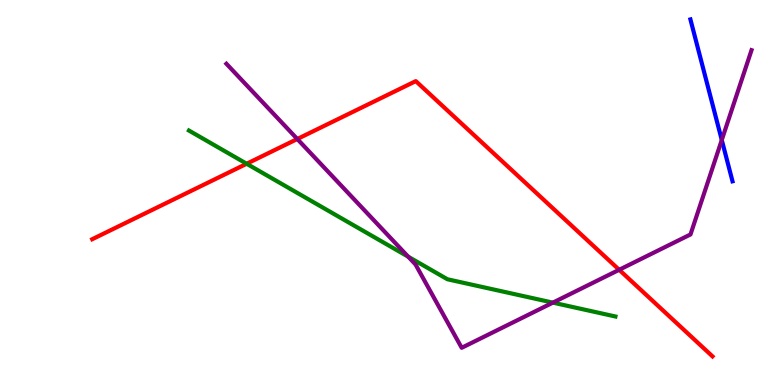[{'lines': ['blue', 'red'], 'intersections': []}, {'lines': ['green', 'red'], 'intersections': [{'x': 3.18, 'y': 5.75}]}, {'lines': ['purple', 'red'], 'intersections': [{'x': 3.84, 'y': 6.39}, {'x': 7.99, 'y': 2.99}]}, {'lines': ['blue', 'green'], 'intersections': []}, {'lines': ['blue', 'purple'], 'intersections': [{'x': 9.31, 'y': 6.36}]}, {'lines': ['green', 'purple'], 'intersections': [{'x': 5.27, 'y': 3.33}, {'x': 7.13, 'y': 2.14}]}]